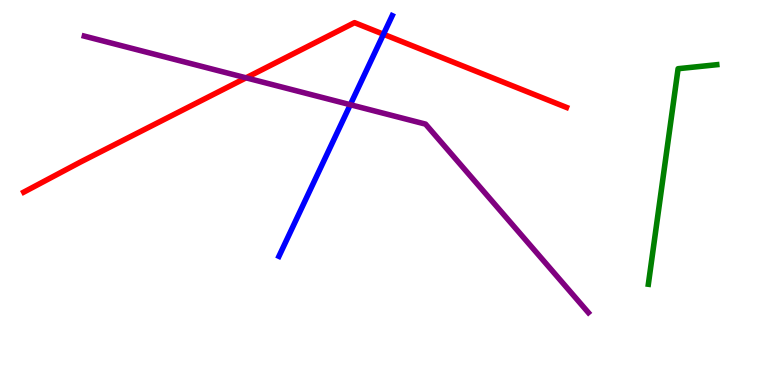[{'lines': ['blue', 'red'], 'intersections': [{'x': 4.95, 'y': 9.11}]}, {'lines': ['green', 'red'], 'intersections': []}, {'lines': ['purple', 'red'], 'intersections': [{'x': 3.17, 'y': 7.98}]}, {'lines': ['blue', 'green'], 'intersections': []}, {'lines': ['blue', 'purple'], 'intersections': [{'x': 4.52, 'y': 7.28}]}, {'lines': ['green', 'purple'], 'intersections': []}]